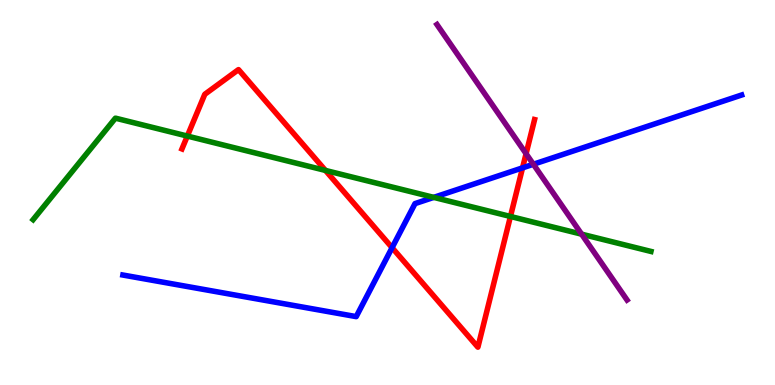[{'lines': ['blue', 'red'], 'intersections': [{'x': 5.06, 'y': 3.57}, {'x': 6.74, 'y': 5.64}]}, {'lines': ['green', 'red'], 'intersections': [{'x': 2.42, 'y': 6.47}, {'x': 4.2, 'y': 5.57}, {'x': 6.59, 'y': 4.38}]}, {'lines': ['purple', 'red'], 'intersections': [{'x': 6.79, 'y': 6.01}]}, {'lines': ['blue', 'green'], 'intersections': [{'x': 5.6, 'y': 4.87}]}, {'lines': ['blue', 'purple'], 'intersections': [{'x': 6.88, 'y': 5.73}]}, {'lines': ['green', 'purple'], 'intersections': [{'x': 7.5, 'y': 3.92}]}]